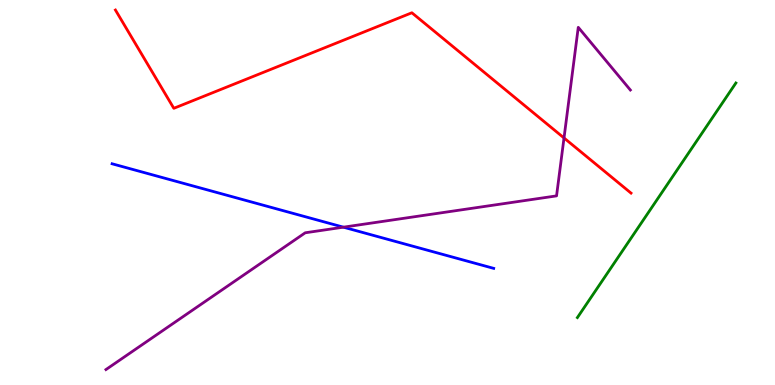[{'lines': ['blue', 'red'], 'intersections': []}, {'lines': ['green', 'red'], 'intersections': []}, {'lines': ['purple', 'red'], 'intersections': [{'x': 7.28, 'y': 6.42}]}, {'lines': ['blue', 'green'], 'intersections': []}, {'lines': ['blue', 'purple'], 'intersections': [{'x': 4.43, 'y': 4.1}]}, {'lines': ['green', 'purple'], 'intersections': []}]